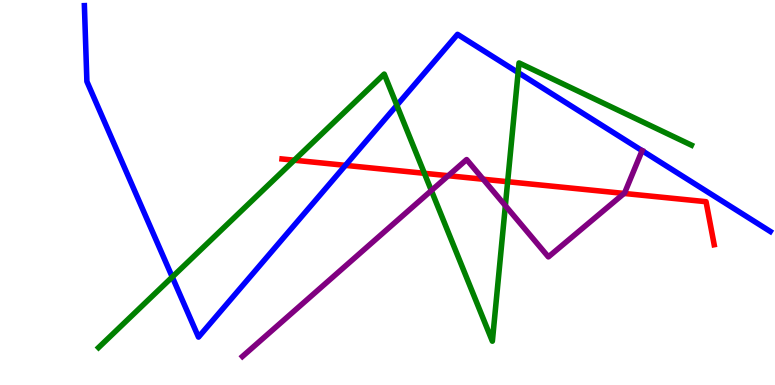[{'lines': ['blue', 'red'], 'intersections': [{'x': 4.46, 'y': 5.7}]}, {'lines': ['green', 'red'], 'intersections': [{'x': 3.8, 'y': 5.84}, {'x': 5.48, 'y': 5.5}, {'x': 6.55, 'y': 5.28}]}, {'lines': ['purple', 'red'], 'intersections': [{'x': 5.78, 'y': 5.44}, {'x': 6.23, 'y': 5.34}, {'x': 8.05, 'y': 4.98}]}, {'lines': ['blue', 'green'], 'intersections': [{'x': 2.22, 'y': 2.8}, {'x': 5.12, 'y': 7.27}, {'x': 6.69, 'y': 8.12}]}, {'lines': ['blue', 'purple'], 'intersections': [{'x': 8.29, 'y': 6.09}]}, {'lines': ['green', 'purple'], 'intersections': [{'x': 5.57, 'y': 5.05}, {'x': 6.52, 'y': 4.66}]}]